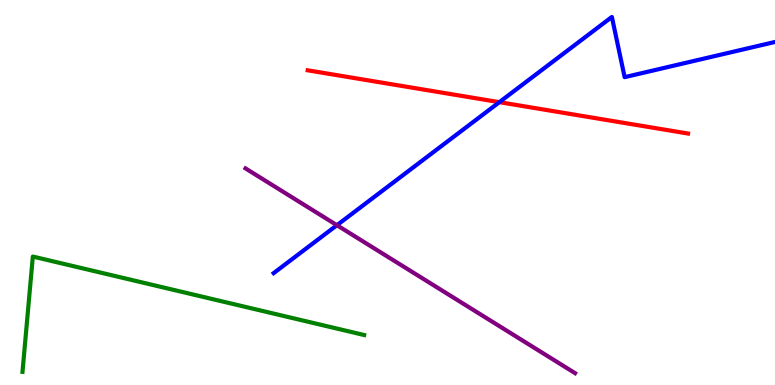[{'lines': ['blue', 'red'], 'intersections': [{'x': 6.44, 'y': 7.35}]}, {'lines': ['green', 'red'], 'intersections': []}, {'lines': ['purple', 'red'], 'intersections': []}, {'lines': ['blue', 'green'], 'intersections': []}, {'lines': ['blue', 'purple'], 'intersections': [{'x': 4.35, 'y': 4.15}]}, {'lines': ['green', 'purple'], 'intersections': []}]